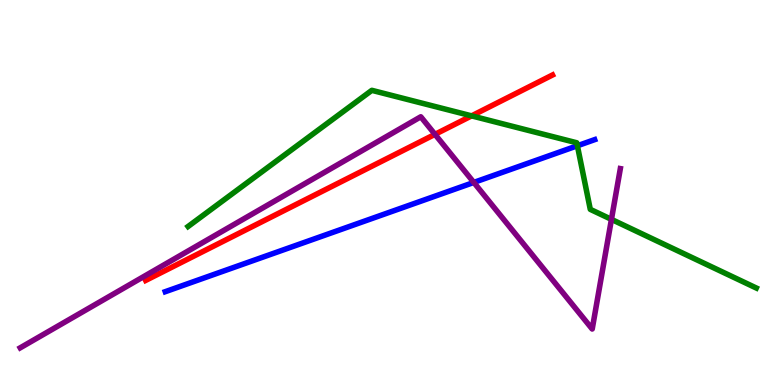[{'lines': ['blue', 'red'], 'intersections': []}, {'lines': ['green', 'red'], 'intersections': [{'x': 6.08, 'y': 6.99}]}, {'lines': ['purple', 'red'], 'intersections': [{'x': 5.61, 'y': 6.51}]}, {'lines': ['blue', 'green'], 'intersections': [{'x': 7.45, 'y': 6.21}]}, {'lines': ['blue', 'purple'], 'intersections': [{'x': 6.11, 'y': 5.26}]}, {'lines': ['green', 'purple'], 'intersections': [{'x': 7.89, 'y': 4.3}]}]